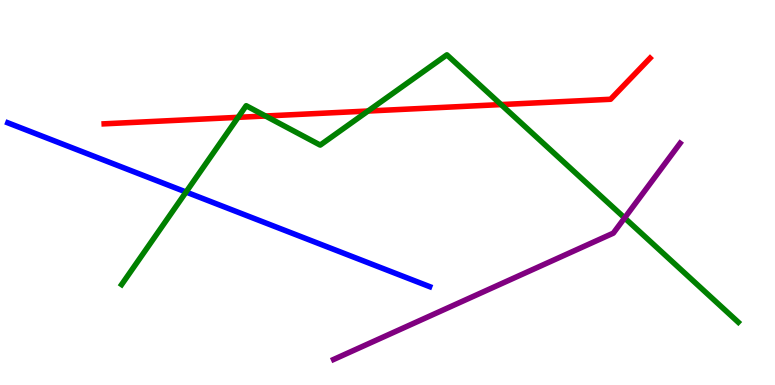[{'lines': ['blue', 'red'], 'intersections': []}, {'lines': ['green', 'red'], 'intersections': [{'x': 3.07, 'y': 6.95}, {'x': 3.43, 'y': 6.99}, {'x': 4.75, 'y': 7.12}, {'x': 6.47, 'y': 7.28}]}, {'lines': ['purple', 'red'], 'intersections': []}, {'lines': ['blue', 'green'], 'intersections': [{'x': 2.4, 'y': 5.01}]}, {'lines': ['blue', 'purple'], 'intersections': []}, {'lines': ['green', 'purple'], 'intersections': [{'x': 8.06, 'y': 4.34}]}]